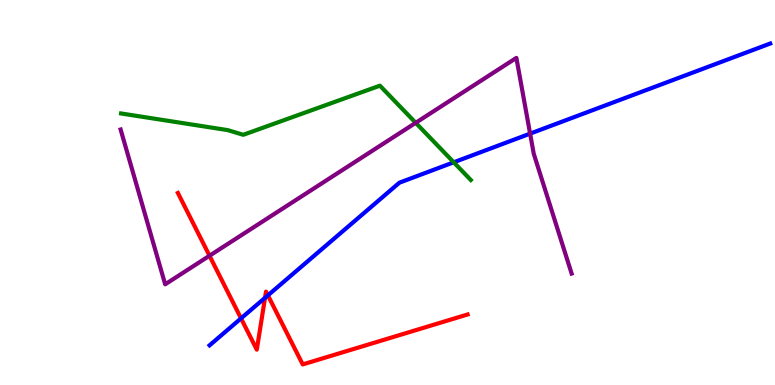[{'lines': ['blue', 'red'], 'intersections': [{'x': 3.11, 'y': 1.73}, {'x': 3.42, 'y': 2.26}, {'x': 3.46, 'y': 2.33}]}, {'lines': ['green', 'red'], 'intersections': []}, {'lines': ['purple', 'red'], 'intersections': [{'x': 2.7, 'y': 3.36}]}, {'lines': ['blue', 'green'], 'intersections': [{'x': 5.85, 'y': 5.78}]}, {'lines': ['blue', 'purple'], 'intersections': [{'x': 6.84, 'y': 6.53}]}, {'lines': ['green', 'purple'], 'intersections': [{'x': 5.36, 'y': 6.81}]}]